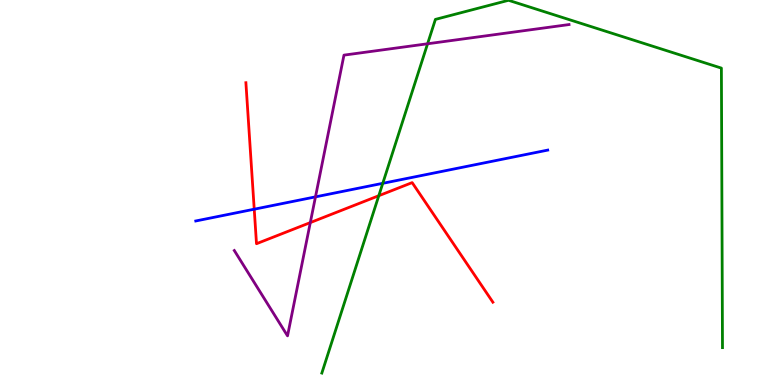[{'lines': ['blue', 'red'], 'intersections': [{'x': 3.28, 'y': 4.57}]}, {'lines': ['green', 'red'], 'intersections': [{'x': 4.89, 'y': 4.92}]}, {'lines': ['purple', 'red'], 'intersections': [{'x': 4.0, 'y': 4.22}]}, {'lines': ['blue', 'green'], 'intersections': [{'x': 4.94, 'y': 5.24}]}, {'lines': ['blue', 'purple'], 'intersections': [{'x': 4.07, 'y': 4.89}]}, {'lines': ['green', 'purple'], 'intersections': [{'x': 5.52, 'y': 8.86}]}]